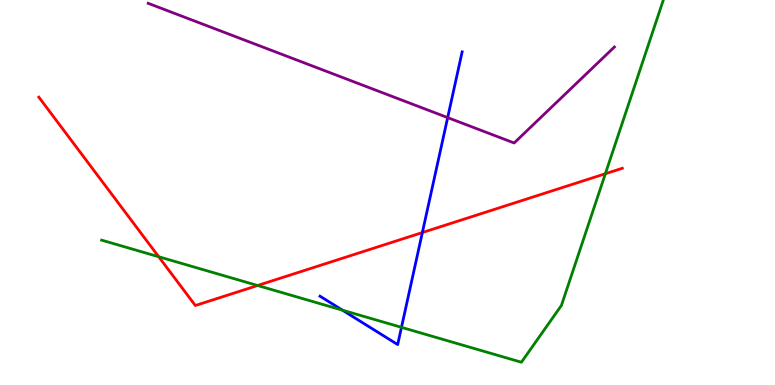[{'lines': ['blue', 'red'], 'intersections': [{'x': 5.45, 'y': 3.96}]}, {'lines': ['green', 'red'], 'intersections': [{'x': 2.05, 'y': 3.33}, {'x': 3.32, 'y': 2.58}, {'x': 7.81, 'y': 5.49}]}, {'lines': ['purple', 'red'], 'intersections': []}, {'lines': ['blue', 'green'], 'intersections': [{'x': 4.42, 'y': 1.94}, {'x': 5.18, 'y': 1.5}]}, {'lines': ['blue', 'purple'], 'intersections': [{'x': 5.78, 'y': 6.95}]}, {'lines': ['green', 'purple'], 'intersections': []}]